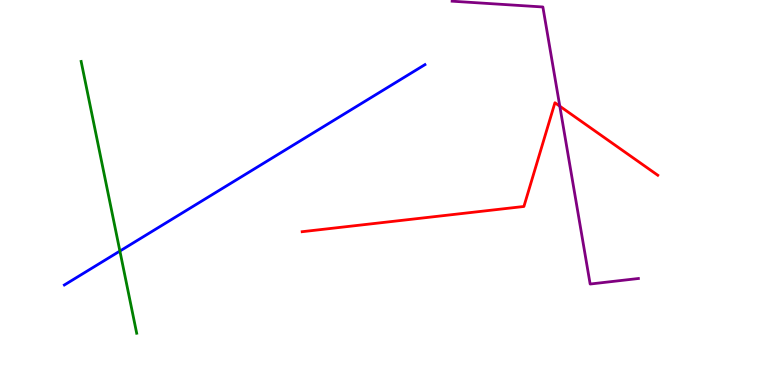[{'lines': ['blue', 'red'], 'intersections': []}, {'lines': ['green', 'red'], 'intersections': []}, {'lines': ['purple', 'red'], 'intersections': [{'x': 7.22, 'y': 7.24}]}, {'lines': ['blue', 'green'], 'intersections': [{'x': 1.55, 'y': 3.48}]}, {'lines': ['blue', 'purple'], 'intersections': []}, {'lines': ['green', 'purple'], 'intersections': []}]